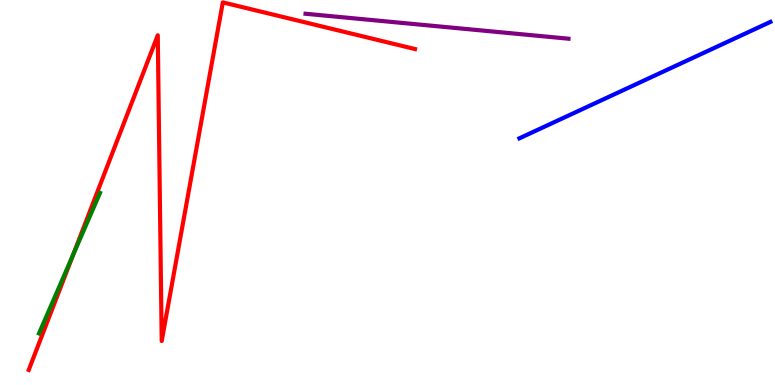[{'lines': ['blue', 'red'], 'intersections': []}, {'lines': ['green', 'red'], 'intersections': [{'x': 0.944, 'y': 3.38}]}, {'lines': ['purple', 'red'], 'intersections': []}, {'lines': ['blue', 'green'], 'intersections': []}, {'lines': ['blue', 'purple'], 'intersections': []}, {'lines': ['green', 'purple'], 'intersections': []}]